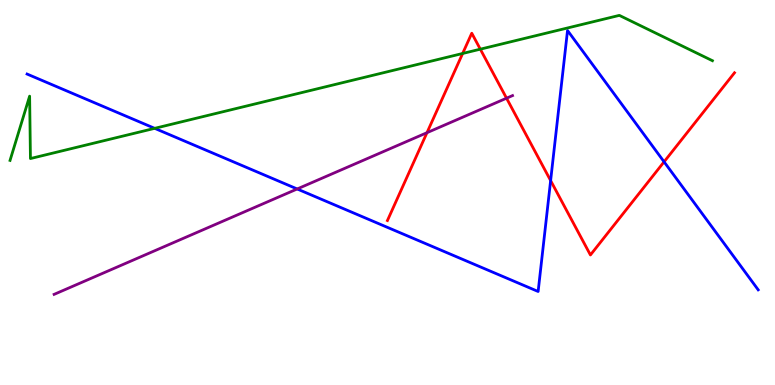[{'lines': ['blue', 'red'], 'intersections': [{'x': 7.1, 'y': 5.31}, {'x': 8.57, 'y': 5.8}]}, {'lines': ['green', 'red'], 'intersections': [{'x': 5.97, 'y': 8.61}, {'x': 6.2, 'y': 8.72}]}, {'lines': ['purple', 'red'], 'intersections': [{'x': 5.51, 'y': 6.55}, {'x': 6.54, 'y': 7.45}]}, {'lines': ['blue', 'green'], 'intersections': [{'x': 2.0, 'y': 6.67}]}, {'lines': ['blue', 'purple'], 'intersections': [{'x': 3.83, 'y': 5.09}]}, {'lines': ['green', 'purple'], 'intersections': []}]